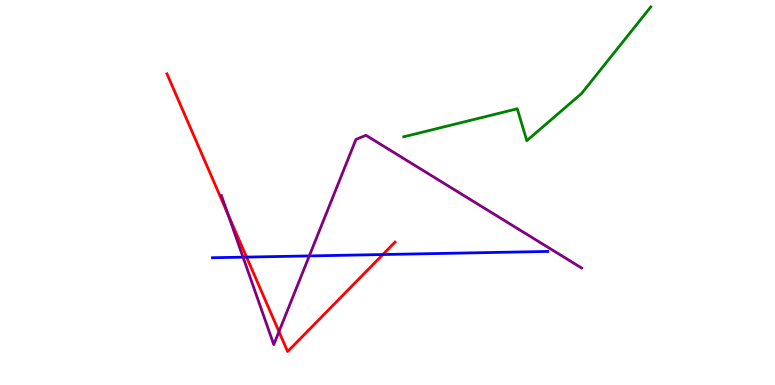[{'lines': ['blue', 'red'], 'intersections': [{'x': 3.18, 'y': 3.32}, {'x': 4.94, 'y': 3.39}]}, {'lines': ['green', 'red'], 'intersections': []}, {'lines': ['purple', 'red'], 'intersections': [{'x': 2.94, 'y': 4.43}, {'x': 3.6, 'y': 1.39}]}, {'lines': ['blue', 'green'], 'intersections': []}, {'lines': ['blue', 'purple'], 'intersections': [{'x': 3.14, 'y': 3.32}, {'x': 3.99, 'y': 3.35}]}, {'lines': ['green', 'purple'], 'intersections': []}]